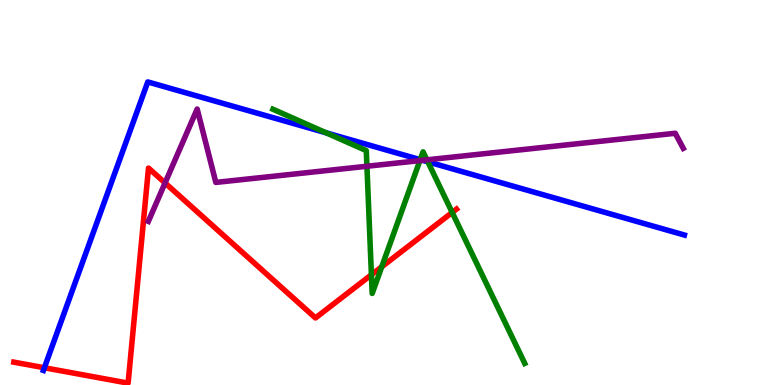[{'lines': ['blue', 'red'], 'intersections': [{'x': 0.573, 'y': 0.448}]}, {'lines': ['green', 'red'], 'intersections': [{'x': 4.79, 'y': 2.86}, {'x': 4.93, 'y': 3.07}, {'x': 5.83, 'y': 4.48}]}, {'lines': ['purple', 'red'], 'intersections': [{'x': 2.13, 'y': 5.25}]}, {'lines': ['blue', 'green'], 'intersections': [{'x': 4.21, 'y': 6.55}, {'x': 5.42, 'y': 5.85}, {'x': 5.52, 'y': 5.8}]}, {'lines': ['blue', 'purple'], 'intersections': [{'x': 5.45, 'y': 5.84}]}, {'lines': ['green', 'purple'], 'intersections': [{'x': 4.73, 'y': 5.68}, {'x': 5.42, 'y': 5.83}, {'x': 5.51, 'y': 5.85}]}]